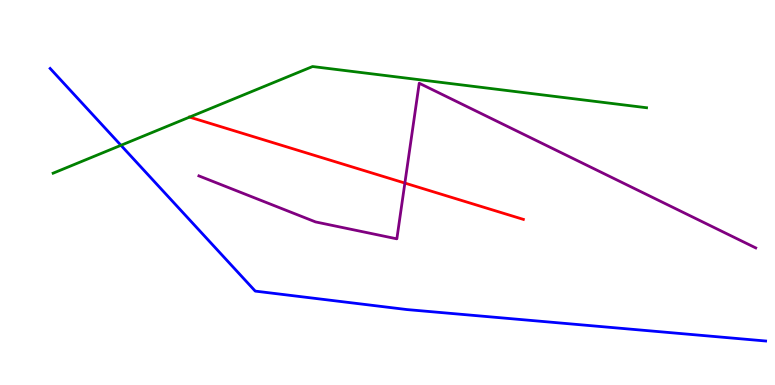[{'lines': ['blue', 'red'], 'intersections': []}, {'lines': ['green', 'red'], 'intersections': []}, {'lines': ['purple', 'red'], 'intersections': [{'x': 5.22, 'y': 5.24}]}, {'lines': ['blue', 'green'], 'intersections': [{'x': 1.56, 'y': 6.23}]}, {'lines': ['blue', 'purple'], 'intersections': []}, {'lines': ['green', 'purple'], 'intersections': []}]